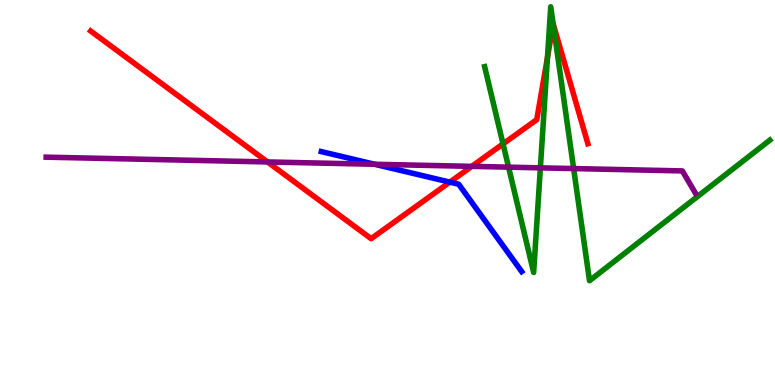[{'lines': ['blue', 'red'], 'intersections': [{'x': 5.8, 'y': 5.27}]}, {'lines': ['green', 'red'], 'intersections': [{'x': 6.49, 'y': 6.26}, {'x': 7.06, 'y': 8.51}, {'x': 7.14, 'y': 9.37}]}, {'lines': ['purple', 'red'], 'intersections': [{'x': 3.45, 'y': 5.79}, {'x': 6.09, 'y': 5.68}]}, {'lines': ['blue', 'green'], 'intersections': []}, {'lines': ['blue', 'purple'], 'intersections': [{'x': 4.83, 'y': 5.73}]}, {'lines': ['green', 'purple'], 'intersections': [{'x': 6.56, 'y': 5.66}, {'x': 6.97, 'y': 5.64}, {'x': 7.4, 'y': 5.62}]}]